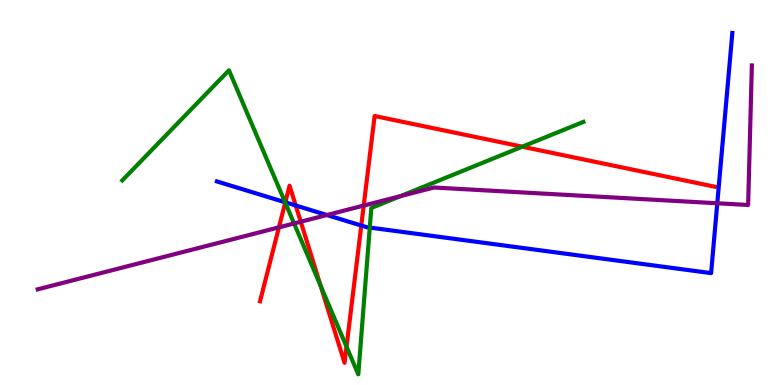[{'lines': ['blue', 'red'], 'intersections': [{'x': 3.68, 'y': 4.75}, {'x': 3.82, 'y': 4.66}, {'x': 4.66, 'y': 4.14}]}, {'lines': ['green', 'red'], 'intersections': [{'x': 3.68, 'y': 4.74}, {'x': 4.14, 'y': 2.57}, {'x': 4.47, 'y': 0.995}, {'x': 6.74, 'y': 6.19}]}, {'lines': ['purple', 'red'], 'intersections': [{'x': 3.6, 'y': 4.09}, {'x': 3.88, 'y': 4.24}, {'x': 4.69, 'y': 4.66}]}, {'lines': ['blue', 'green'], 'intersections': [{'x': 3.68, 'y': 4.75}, {'x': 4.77, 'y': 4.09}]}, {'lines': ['blue', 'purple'], 'intersections': [{'x': 4.22, 'y': 4.42}, {'x': 9.26, 'y': 4.72}]}, {'lines': ['green', 'purple'], 'intersections': [{'x': 3.79, 'y': 4.2}, {'x': 5.17, 'y': 4.91}]}]